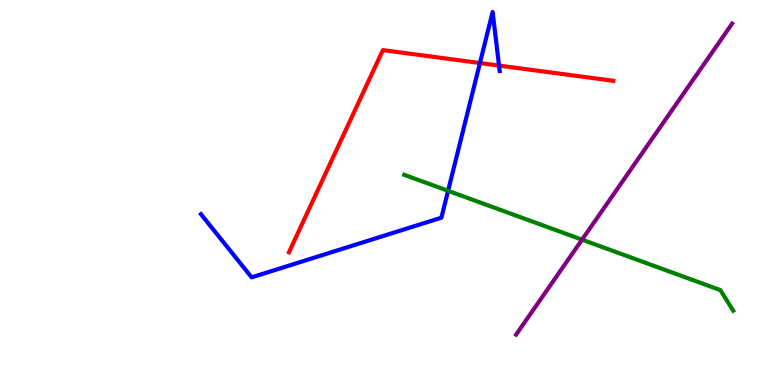[{'lines': ['blue', 'red'], 'intersections': [{'x': 6.19, 'y': 8.36}, {'x': 6.44, 'y': 8.3}]}, {'lines': ['green', 'red'], 'intersections': []}, {'lines': ['purple', 'red'], 'intersections': []}, {'lines': ['blue', 'green'], 'intersections': [{'x': 5.78, 'y': 5.04}]}, {'lines': ['blue', 'purple'], 'intersections': []}, {'lines': ['green', 'purple'], 'intersections': [{'x': 7.51, 'y': 3.78}]}]